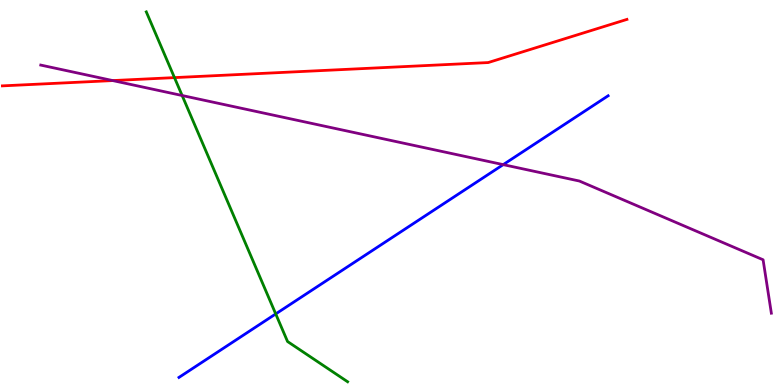[{'lines': ['blue', 'red'], 'intersections': []}, {'lines': ['green', 'red'], 'intersections': [{'x': 2.25, 'y': 7.98}]}, {'lines': ['purple', 'red'], 'intersections': [{'x': 1.45, 'y': 7.91}]}, {'lines': ['blue', 'green'], 'intersections': [{'x': 3.56, 'y': 1.85}]}, {'lines': ['blue', 'purple'], 'intersections': [{'x': 6.49, 'y': 5.72}]}, {'lines': ['green', 'purple'], 'intersections': [{'x': 2.35, 'y': 7.52}]}]